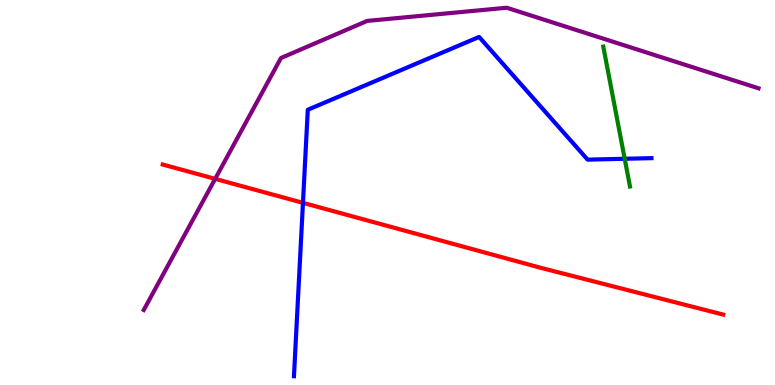[{'lines': ['blue', 'red'], 'intersections': [{'x': 3.91, 'y': 4.73}]}, {'lines': ['green', 'red'], 'intersections': []}, {'lines': ['purple', 'red'], 'intersections': [{'x': 2.78, 'y': 5.35}]}, {'lines': ['blue', 'green'], 'intersections': [{'x': 8.06, 'y': 5.88}]}, {'lines': ['blue', 'purple'], 'intersections': []}, {'lines': ['green', 'purple'], 'intersections': []}]